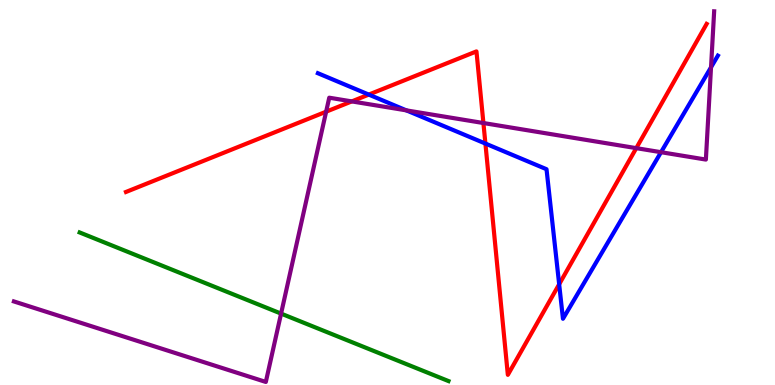[{'lines': ['blue', 'red'], 'intersections': [{'x': 4.76, 'y': 7.54}, {'x': 6.26, 'y': 6.27}, {'x': 7.22, 'y': 2.62}]}, {'lines': ['green', 'red'], 'intersections': []}, {'lines': ['purple', 'red'], 'intersections': [{'x': 4.21, 'y': 7.1}, {'x': 4.54, 'y': 7.37}, {'x': 6.24, 'y': 6.8}, {'x': 8.21, 'y': 6.15}]}, {'lines': ['blue', 'green'], 'intersections': []}, {'lines': ['blue', 'purple'], 'intersections': [{'x': 5.24, 'y': 7.13}, {'x': 8.53, 'y': 6.05}, {'x': 9.17, 'y': 8.25}]}, {'lines': ['green', 'purple'], 'intersections': [{'x': 3.63, 'y': 1.85}]}]